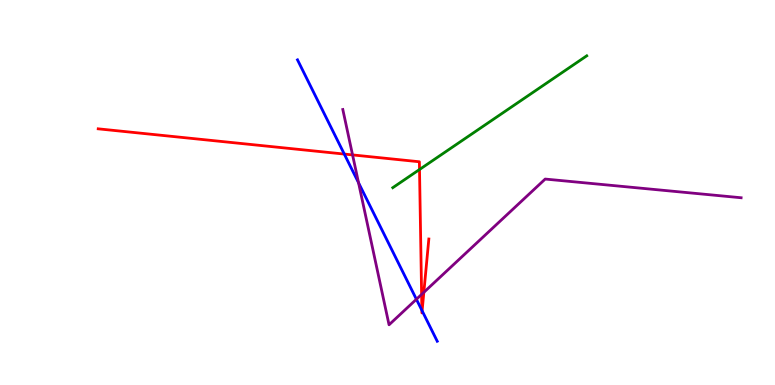[{'lines': ['blue', 'red'], 'intersections': [{'x': 4.44, 'y': 6.0}, {'x': 5.44, 'y': 1.94}, {'x': 5.45, 'y': 1.93}]}, {'lines': ['green', 'red'], 'intersections': [{'x': 5.41, 'y': 5.6}]}, {'lines': ['purple', 'red'], 'intersections': [{'x': 4.55, 'y': 5.98}, {'x': 5.44, 'y': 2.35}, {'x': 5.47, 'y': 2.41}]}, {'lines': ['blue', 'green'], 'intersections': []}, {'lines': ['blue', 'purple'], 'intersections': [{'x': 4.63, 'y': 5.25}, {'x': 5.37, 'y': 2.23}]}, {'lines': ['green', 'purple'], 'intersections': []}]